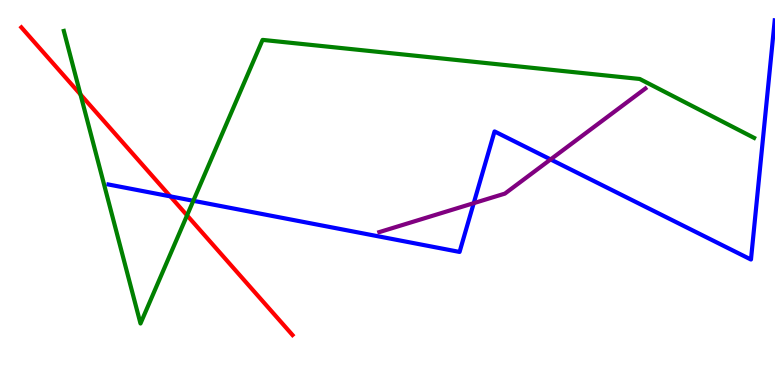[{'lines': ['blue', 'red'], 'intersections': [{'x': 2.2, 'y': 4.9}]}, {'lines': ['green', 'red'], 'intersections': [{'x': 1.04, 'y': 7.55}, {'x': 2.41, 'y': 4.41}]}, {'lines': ['purple', 'red'], 'intersections': []}, {'lines': ['blue', 'green'], 'intersections': [{'x': 2.49, 'y': 4.78}]}, {'lines': ['blue', 'purple'], 'intersections': [{'x': 6.11, 'y': 4.72}, {'x': 7.1, 'y': 5.86}]}, {'lines': ['green', 'purple'], 'intersections': []}]